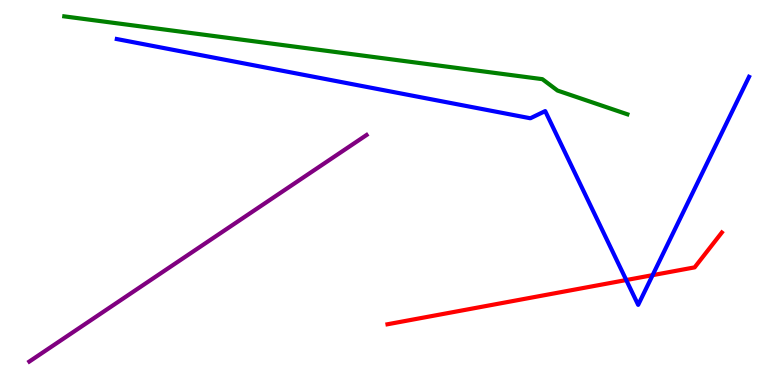[{'lines': ['blue', 'red'], 'intersections': [{'x': 8.08, 'y': 2.73}, {'x': 8.42, 'y': 2.85}]}, {'lines': ['green', 'red'], 'intersections': []}, {'lines': ['purple', 'red'], 'intersections': []}, {'lines': ['blue', 'green'], 'intersections': []}, {'lines': ['blue', 'purple'], 'intersections': []}, {'lines': ['green', 'purple'], 'intersections': []}]